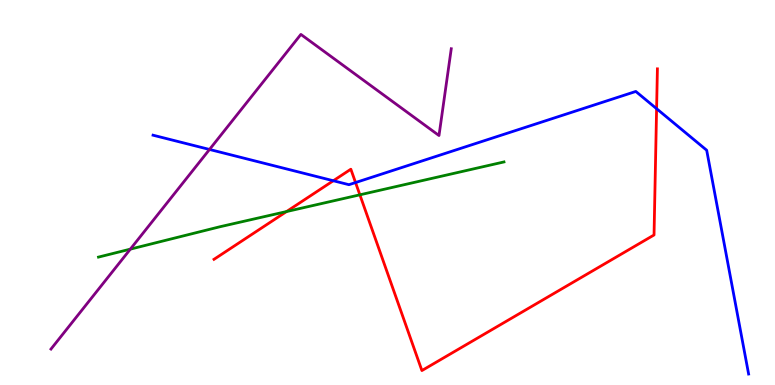[{'lines': ['blue', 'red'], 'intersections': [{'x': 4.3, 'y': 5.31}, {'x': 4.59, 'y': 5.26}, {'x': 8.47, 'y': 7.18}]}, {'lines': ['green', 'red'], 'intersections': [{'x': 3.7, 'y': 4.51}, {'x': 4.64, 'y': 4.94}]}, {'lines': ['purple', 'red'], 'intersections': []}, {'lines': ['blue', 'green'], 'intersections': []}, {'lines': ['blue', 'purple'], 'intersections': [{'x': 2.7, 'y': 6.12}]}, {'lines': ['green', 'purple'], 'intersections': [{'x': 1.68, 'y': 3.53}]}]